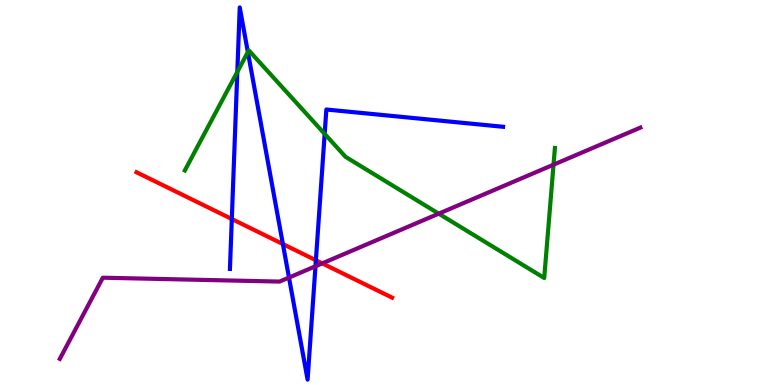[{'lines': ['blue', 'red'], 'intersections': [{'x': 2.99, 'y': 4.31}, {'x': 3.65, 'y': 3.66}, {'x': 4.08, 'y': 3.24}]}, {'lines': ['green', 'red'], 'intersections': []}, {'lines': ['purple', 'red'], 'intersections': [{'x': 4.16, 'y': 3.16}]}, {'lines': ['blue', 'green'], 'intersections': [{'x': 3.06, 'y': 8.13}, {'x': 3.2, 'y': 8.65}, {'x': 4.19, 'y': 6.52}]}, {'lines': ['blue', 'purple'], 'intersections': [{'x': 3.73, 'y': 2.79}, {'x': 4.07, 'y': 3.08}]}, {'lines': ['green', 'purple'], 'intersections': [{'x': 5.66, 'y': 4.45}, {'x': 7.14, 'y': 5.72}]}]